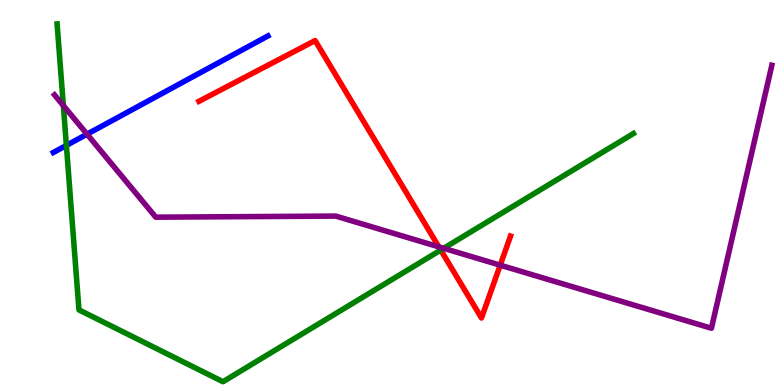[{'lines': ['blue', 'red'], 'intersections': []}, {'lines': ['green', 'red'], 'intersections': [{'x': 5.69, 'y': 3.5}]}, {'lines': ['purple', 'red'], 'intersections': [{'x': 5.66, 'y': 3.59}, {'x': 6.45, 'y': 3.11}]}, {'lines': ['blue', 'green'], 'intersections': [{'x': 0.857, 'y': 6.22}]}, {'lines': ['blue', 'purple'], 'intersections': [{'x': 1.12, 'y': 6.51}]}, {'lines': ['green', 'purple'], 'intersections': [{'x': 0.817, 'y': 7.26}, {'x': 5.72, 'y': 3.55}]}]